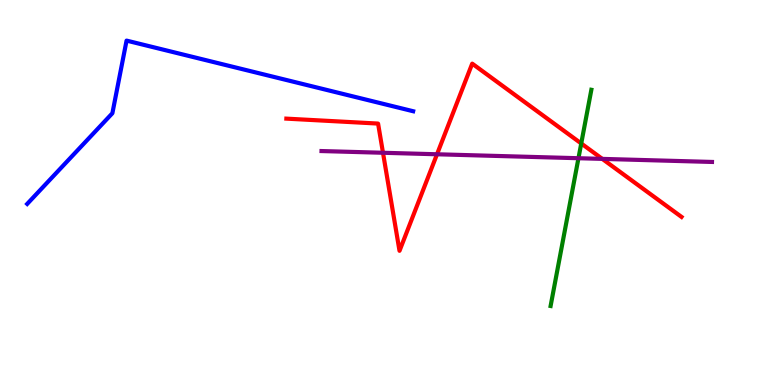[{'lines': ['blue', 'red'], 'intersections': []}, {'lines': ['green', 'red'], 'intersections': [{'x': 7.5, 'y': 6.27}]}, {'lines': ['purple', 'red'], 'intersections': [{'x': 4.94, 'y': 6.03}, {'x': 5.64, 'y': 5.99}, {'x': 7.77, 'y': 5.87}]}, {'lines': ['blue', 'green'], 'intersections': []}, {'lines': ['blue', 'purple'], 'intersections': []}, {'lines': ['green', 'purple'], 'intersections': [{'x': 7.46, 'y': 5.89}]}]